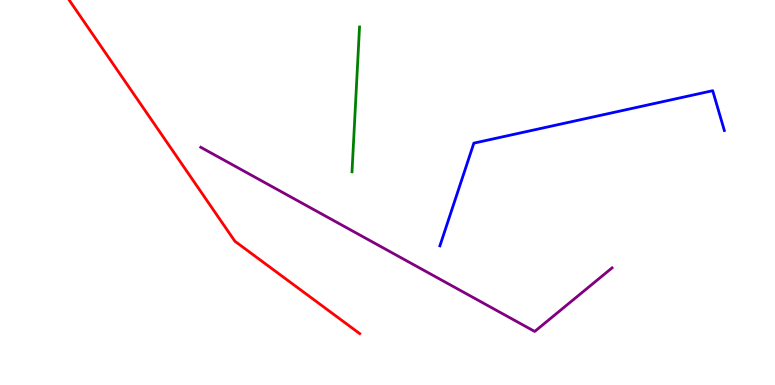[{'lines': ['blue', 'red'], 'intersections': []}, {'lines': ['green', 'red'], 'intersections': []}, {'lines': ['purple', 'red'], 'intersections': []}, {'lines': ['blue', 'green'], 'intersections': []}, {'lines': ['blue', 'purple'], 'intersections': []}, {'lines': ['green', 'purple'], 'intersections': []}]